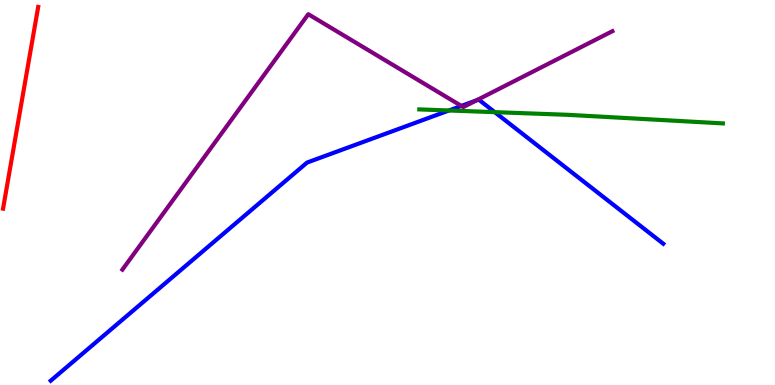[{'lines': ['blue', 'red'], 'intersections': []}, {'lines': ['green', 'red'], 'intersections': []}, {'lines': ['purple', 'red'], 'intersections': []}, {'lines': ['blue', 'green'], 'intersections': [{'x': 5.79, 'y': 7.13}, {'x': 6.38, 'y': 7.09}]}, {'lines': ['blue', 'purple'], 'intersections': [{'x': 5.95, 'y': 7.25}, {'x': 6.15, 'y': 7.39}]}, {'lines': ['green', 'purple'], 'intersections': []}]